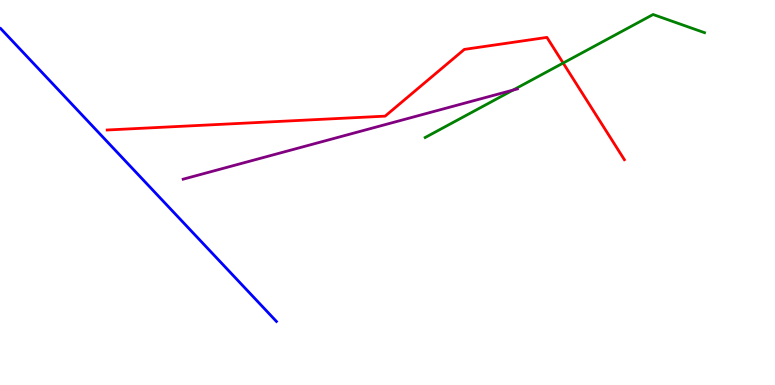[{'lines': ['blue', 'red'], 'intersections': []}, {'lines': ['green', 'red'], 'intersections': [{'x': 7.27, 'y': 8.36}]}, {'lines': ['purple', 'red'], 'intersections': []}, {'lines': ['blue', 'green'], 'intersections': []}, {'lines': ['blue', 'purple'], 'intersections': []}, {'lines': ['green', 'purple'], 'intersections': [{'x': 6.62, 'y': 7.66}]}]